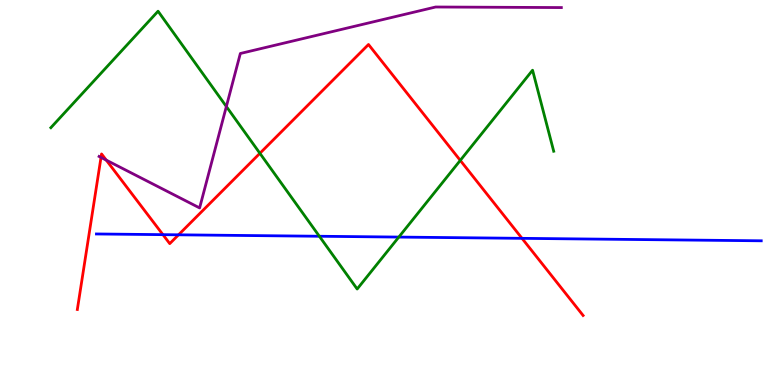[{'lines': ['blue', 'red'], 'intersections': [{'x': 2.1, 'y': 3.91}, {'x': 2.3, 'y': 3.9}, {'x': 6.74, 'y': 3.81}]}, {'lines': ['green', 'red'], 'intersections': [{'x': 3.35, 'y': 6.02}, {'x': 5.94, 'y': 5.83}]}, {'lines': ['purple', 'red'], 'intersections': [{'x': 1.3, 'y': 5.91}, {'x': 1.37, 'y': 5.84}]}, {'lines': ['blue', 'green'], 'intersections': [{'x': 4.12, 'y': 3.86}, {'x': 5.15, 'y': 3.84}]}, {'lines': ['blue', 'purple'], 'intersections': []}, {'lines': ['green', 'purple'], 'intersections': [{'x': 2.92, 'y': 7.23}]}]